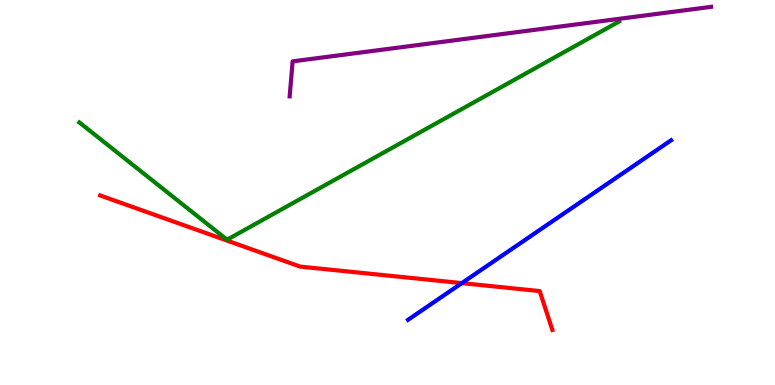[{'lines': ['blue', 'red'], 'intersections': [{'x': 5.96, 'y': 2.65}]}, {'lines': ['green', 'red'], 'intersections': []}, {'lines': ['purple', 'red'], 'intersections': []}, {'lines': ['blue', 'green'], 'intersections': []}, {'lines': ['blue', 'purple'], 'intersections': []}, {'lines': ['green', 'purple'], 'intersections': []}]